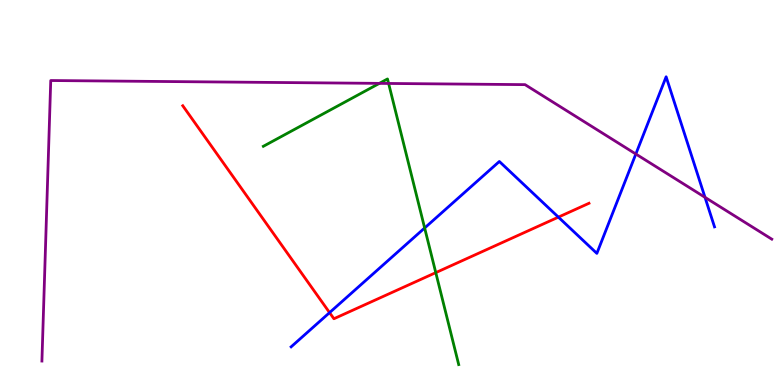[{'lines': ['blue', 'red'], 'intersections': [{'x': 4.25, 'y': 1.88}, {'x': 7.21, 'y': 4.36}]}, {'lines': ['green', 'red'], 'intersections': [{'x': 5.62, 'y': 2.92}]}, {'lines': ['purple', 'red'], 'intersections': []}, {'lines': ['blue', 'green'], 'intersections': [{'x': 5.48, 'y': 4.08}]}, {'lines': ['blue', 'purple'], 'intersections': [{'x': 8.2, 'y': 6.0}, {'x': 9.1, 'y': 4.87}]}, {'lines': ['green', 'purple'], 'intersections': [{'x': 4.89, 'y': 7.83}, {'x': 5.01, 'y': 7.83}]}]